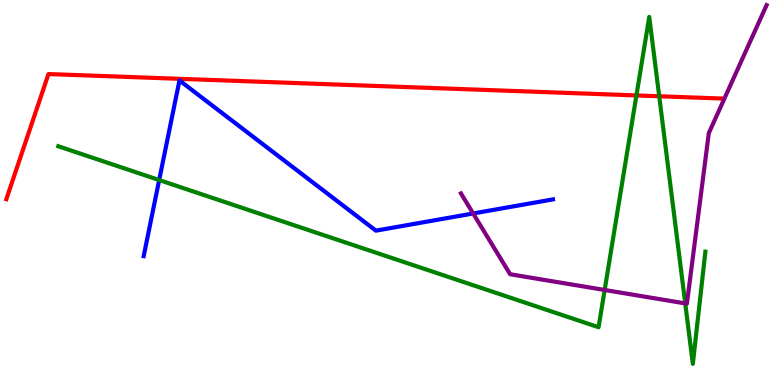[{'lines': ['blue', 'red'], 'intersections': []}, {'lines': ['green', 'red'], 'intersections': [{'x': 8.21, 'y': 7.52}, {'x': 8.51, 'y': 7.5}]}, {'lines': ['purple', 'red'], 'intersections': []}, {'lines': ['blue', 'green'], 'intersections': [{'x': 2.05, 'y': 5.32}]}, {'lines': ['blue', 'purple'], 'intersections': [{'x': 6.11, 'y': 4.46}]}, {'lines': ['green', 'purple'], 'intersections': [{'x': 7.8, 'y': 2.47}, {'x': 8.84, 'y': 2.12}]}]